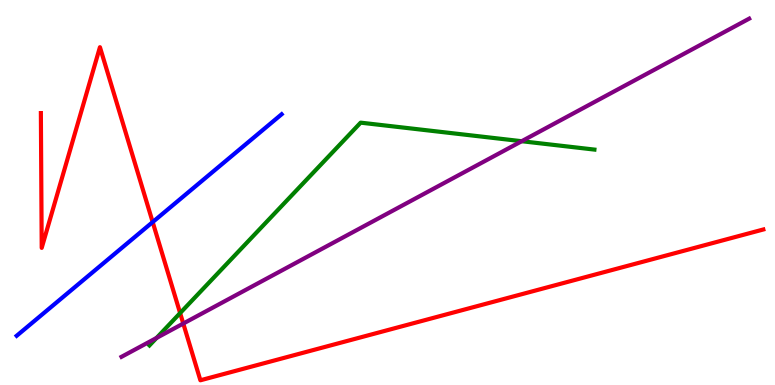[{'lines': ['blue', 'red'], 'intersections': [{'x': 1.97, 'y': 4.23}]}, {'lines': ['green', 'red'], 'intersections': [{'x': 2.32, 'y': 1.87}]}, {'lines': ['purple', 'red'], 'intersections': [{'x': 2.36, 'y': 1.6}]}, {'lines': ['blue', 'green'], 'intersections': []}, {'lines': ['blue', 'purple'], 'intersections': []}, {'lines': ['green', 'purple'], 'intersections': [{'x': 2.02, 'y': 1.22}, {'x': 6.73, 'y': 6.33}]}]